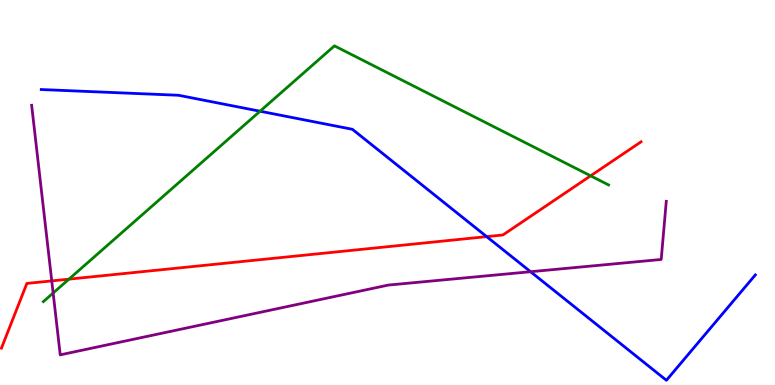[{'lines': ['blue', 'red'], 'intersections': [{'x': 6.28, 'y': 3.85}]}, {'lines': ['green', 'red'], 'intersections': [{'x': 0.889, 'y': 2.75}, {'x': 7.62, 'y': 5.43}]}, {'lines': ['purple', 'red'], 'intersections': [{'x': 0.668, 'y': 2.7}]}, {'lines': ['blue', 'green'], 'intersections': [{'x': 3.36, 'y': 7.11}]}, {'lines': ['blue', 'purple'], 'intersections': [{'x': 6.85, 'y': 2.94}]}, {'lines': ['green', 'purple'], 'intersections': [{'x': 0.686, 'y': 2.39}]}]